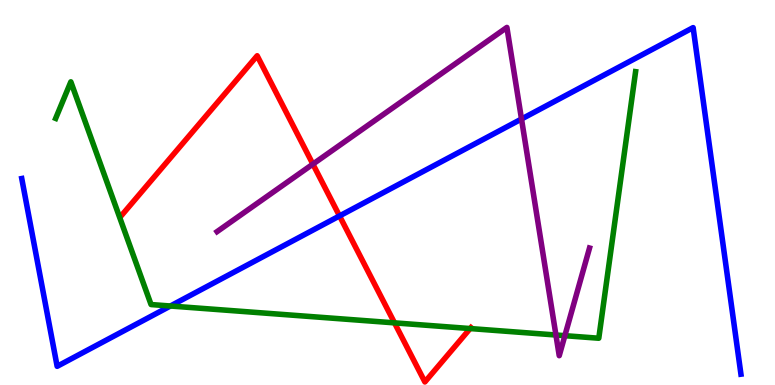[{'lines': ['blue', 'red'], 'intersections': [{'x': 4.38, 'y': 4.39}]}, {'lines': ['green', 'red'], 'intersections': [{'x': 5.09, 'y': 1.61}, {'x': 6.07, 'y': 1.47}]}, {'lines': ['purple', 'red'], 'intersections': [{'x': 4.04, 'y': 5.74}]}, {'lines': ['blue', 'green'], 'intersections': [{'x': 2.2, 'y': 2.05}]}, {'lines': ['blue', 'purple'], 'intersections': [{'x': 6.73, 'y': 6.91}]}, {'lines': ['green', 'purple'], 'intersections': [{'x': 7.17, 'y': 1.3}, {'x': 7.29, 'y': 1.28}]}]